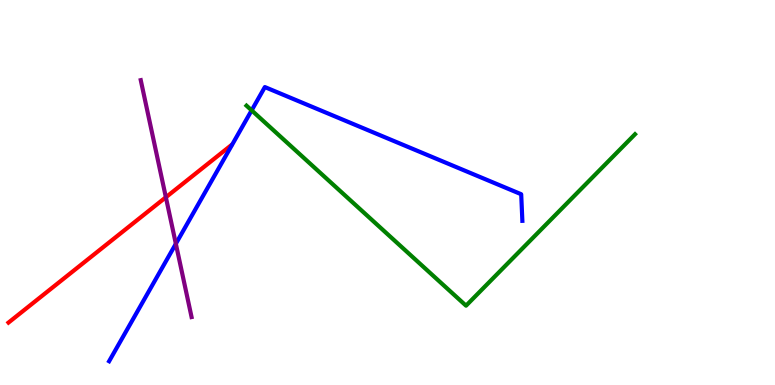[{'lines': ['blue', 'red'], 'intersections': []}, {'lines': ['green', 'red'], 'intersections': []}, {'lines': ['purple', 'red'], 'intersections': [{'x': 2.14, 'y': 4.88}]}, {'lines': ['blue', 'green'], 'intersections': [{'x': 3.25, 'y': 7.13}]}, {'lines': ['blue', 'purple'], 'intersections': [{'x': 2.27, 'y': 3.67}]}, {'lines': ['green', 'purple'], 'intersections': []}]